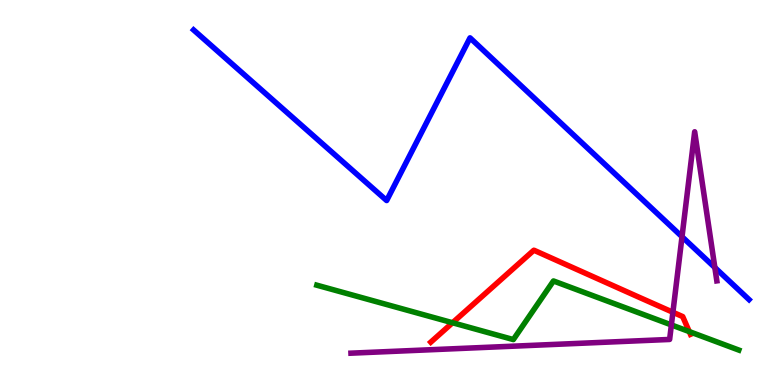[{'lines': ['blue', 'red'], 'intersections': []}, {'lines': ['green', 'red'], 'intersections': [{'x': 5.84, 'y': 1.62}, {'x': 8.89, 'y': 1.39}]}, {'lines': ['purple', 'red'], 'intersections': [{'x': 8.68, 'y': 1.89}]}, {'lines': ['blue', 'green'], 'intersections': []}, {'lines': ['blue', 'purple'], 'intersections': [{'x': 8.8, 'y': 3.85}, {'x': 9.22, 'y': 3.05}]}, {'lines': ['green', 'purple'], 'intersections': [{'x': 8.66, 'y': 1.56}]}]